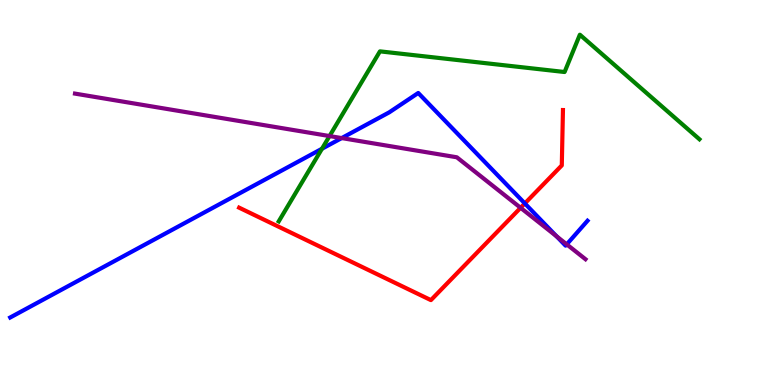[{'lines': ['blue', 'red'], 'intersections': [{'x': 6.77, 'y': 4.72}]}, {'lines': ['green', 'red'], 'intersections': []}, {'lines': ['purple', 'red'], 'intersections': [{'x': 6.72, 'y': 4.6}]}, {'lines': ['blue', 'green'], 'intersections': [{'x': 4.15, 'y': 6.14}]}, {'lines': ['blue', 'purple'], 'intersections': [{'x': 4.41, 'y': 6.41}, {'x': 7.18, 'y': 3.86}, {'x': 7.31, 'y': 3.65}]}, {'lines': ['green', 'purple'], 'intersections': [{'x': 4.25, 'y': 6.47}]}]